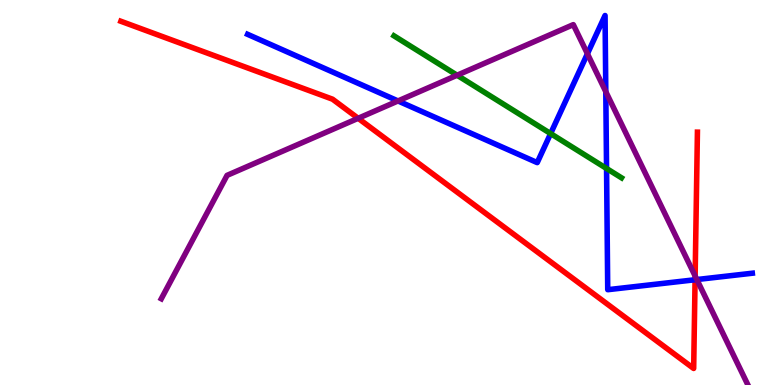[{'lines': ['blue', 'red'], 'intersections': [{'x': 8.97, 'y': 2.73}]}, {'lines': ['green', 'red'], 'intersections': []}, {'lines': ['purple', 'red'], 'intersections': [{'x': 4.62, 'y': 6.93}, {'x': 8.97, 'y': 2.83}]}, {'lines': ['blue', 'green'], 'intersections': [{'x': 7.1, 'y': 6.53}, {'x': 7.83, 'y': 5.62}]}, {'lines': ['blue', 'purple'], 'intersections': [{'x': 5.14, 'y': 7.38}, {'x': 7.58, 'y': 8.6}, {'x': 7.82, 'y': 7.62}, {'x': 8.99, 'y': 2.74}]}, {'lines': ['green', 'purple'], 'intersections': [{'x': 5.9, 'y': 8.05}]}]